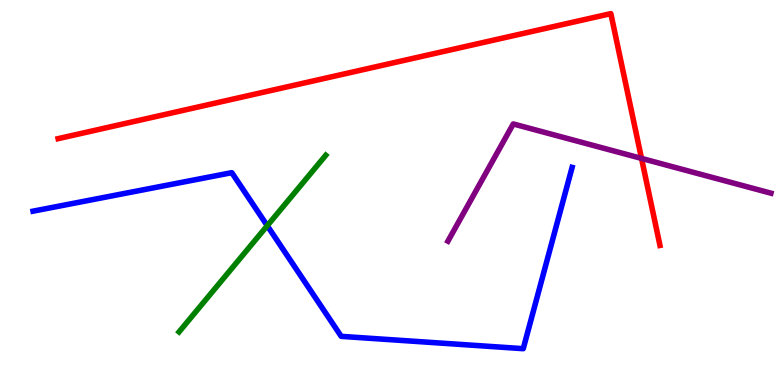[{'lines': ['blue', 'red'], 'intersections': []}, {'lines': ['green', 'red'], 'intersections': []}, {'lines': ['purple', 'red'], 'intersections': [{'x': 8.28, 'y': 5.89}]}, {'lines': ['blue', 'green'], 'intersections': [{'x': 3.45, 'y': 4.14}]}, {'lines': ['blue', 'purple'], 'intersections': []}, {'lines': ['green', 'purple'], 'intersections': []}]